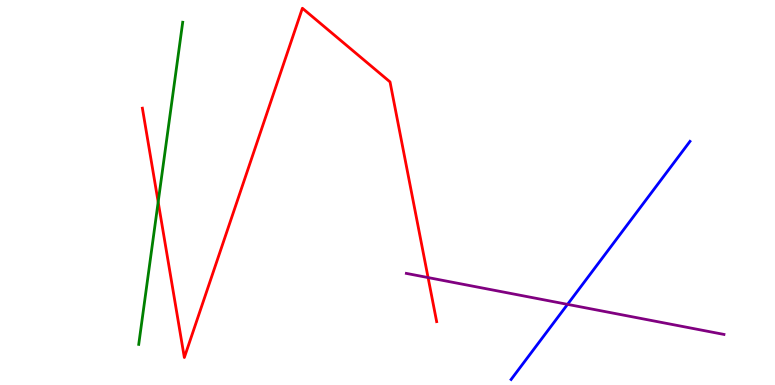[{'lines': ['blue', 'red'], 'intersections': []}, {'lines': ['green', 'red'], 'intersections': [{'x': 2.04, 'y': 4.75}]}, {'lines': ['purple', 'red'], 'intersections': [{'x': 5.52, 'y': 2.79}]}, {'lines': ['blue', 'green'], 'intersections': []}, {'lines': ['blue', 'purple'], 'intersections': [{'x': 7.32, 'y': 2.09}]}, {'lines': ['green', 'purple'], 'intersections': []}]